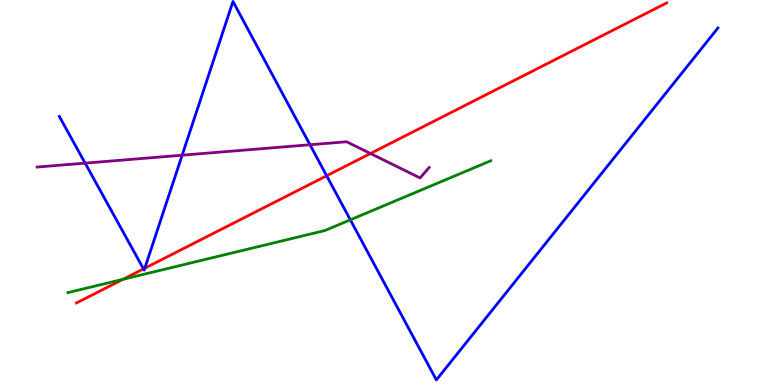[{'lines': ['blue', 'red'], 'intersections': [{'x': 1.85, 'y': 3.02}, {'x': 1.87, 'y': 3.03}, {'x': 4.21, 'y': 5.43}]}, {'lines': ['green', 'red'], 'intersections': [{'x': 1.59, 'y': 2.75}]}, {'lines': ['purple', 'red'], 'intersections': [{'x': 4.78, 'y': 6.01}]}, {'lines': ['blue', 'green'], 'intersections': [{'x': 4.52, 'y': 4.29}]}, {'lines': ['blue', 'purple'], 'intersections': [{'x': 1.1, 'y': 5.76}, {'x': 2.35, 'y': 5.97}, {'x': 4.0, 'y': 6.24}]}, {'lines': ['green', 'purple'], 'intersections': []}]